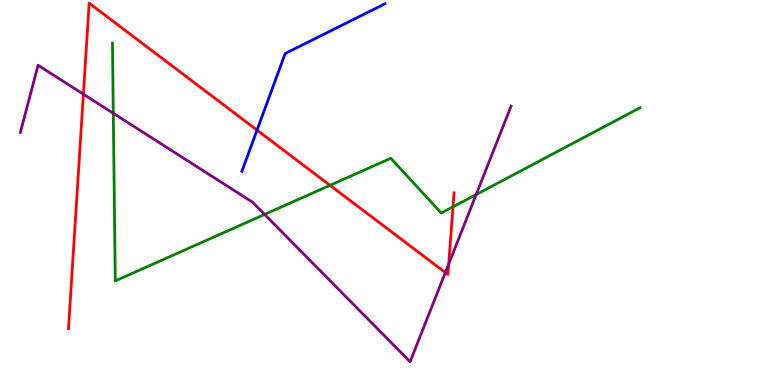[{'lines': ['blue', 'red'], 'intersections': [{'x': 3.32, 'y': 6.62}]}, {'lines': ['green', 'red'], 'intersections': [{'x': 4.26, 'y': 5.19}, {'x': 5.85, 'y': 4.63}]}, {'lines': ['purple', 'red'], 'intersections': [{'x': 1.08, 'y': 7.55}, {'x': 5.75, 'y': 2.92}, {'x': 5.79, 'y': 3.14}]}, {'lines': ['blue', 'green'], 'intersections': []}, {'lines': ['blue', 'purple'], 'intersections': []}, {'lines': ['green', 'purple'], 'intersections': [{'x': 1.46, 'y': 7.06}, {'x': 3.41, 'y': 4.43}, {'x': 6.14, 'y': 4.95}]}]